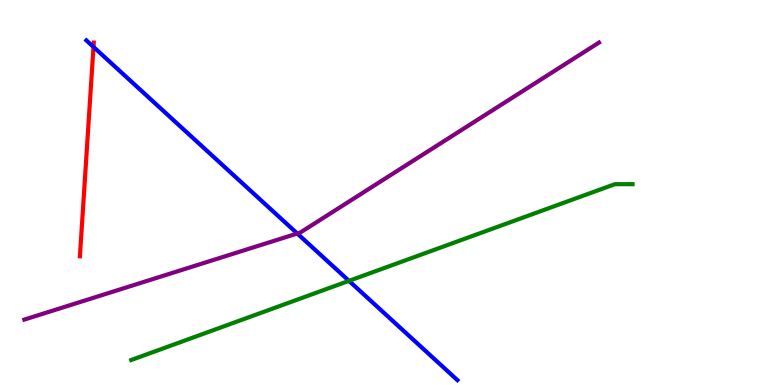[{'lines': ['blue', 'red'], 'intersections': [{'x': 1.21, 'y': 8.78}]}, {'lines': ['green', 'red'], 'intersections': []}, {'lines': ['purple', 'red'], 'intersections': []}, {'lines': ['blue', 'green'], 'intersections': [{'x': 4.5, 'y': 2.71}]}, {'lines': ['blue', 'purple'], 'intersections': [{'x': 3.84, 'y': 3.93}]}, {'lines': ['green', 'purple'], 'intersections': []}]